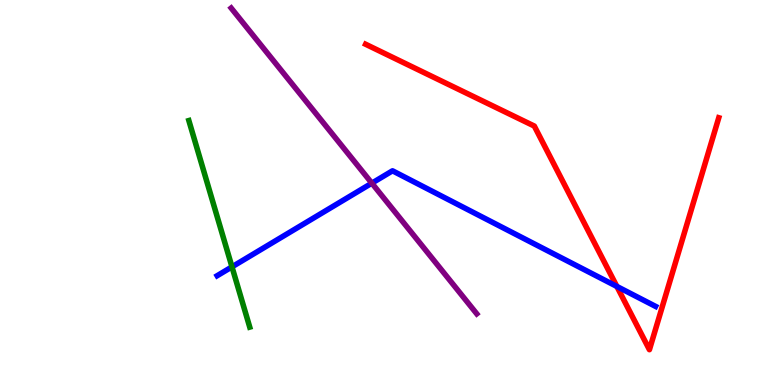[{'lines': ['blue', 'red'], 'intersections': [{'x': 7.96, 'y': 2.56}]}, {'lines': ['green', 'red'], 'intersections': []}, {'lines': ['purple', 'red'], 'intersections': []}, {'lines': ['blue', 'green'], 'intersections': [{'x': 2.99, 'y': 3.07}]}, {'lines': ['blue', 'purple'], 'intersections': [{'x': 4.8, 'y': 5.24}]}, {'lines': ['green', 'purple'], 'intersections': []}]